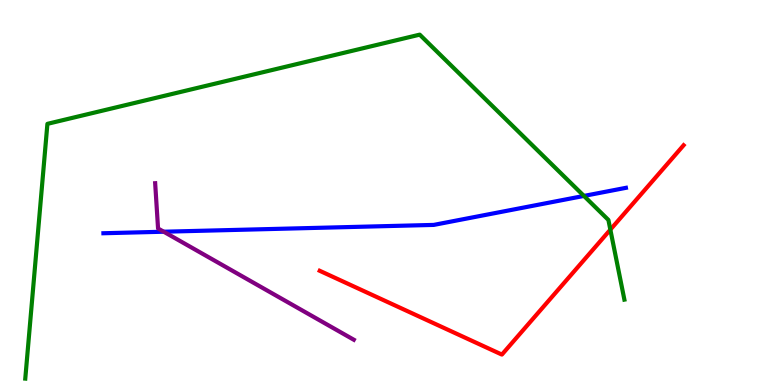[{'lines': ['blue', 'red'], 'intersections': []}, {'lines': ['green', 'red'], 'intersections': [{'x': 7.88, 'y': 4.04}]}, {'lines': ['purple', 'red'], 'intersections': []}, {'lines': ['blue', 'green'], 'intersections': [{'x': 7.53, 'y': 4.91}]}, {'lines': ['blue', 'purple'], 'intersections': [{'x': 2.11, 'y': 3.98}]}, {'lines': ['green', 'purple'], 'intersections': []}]